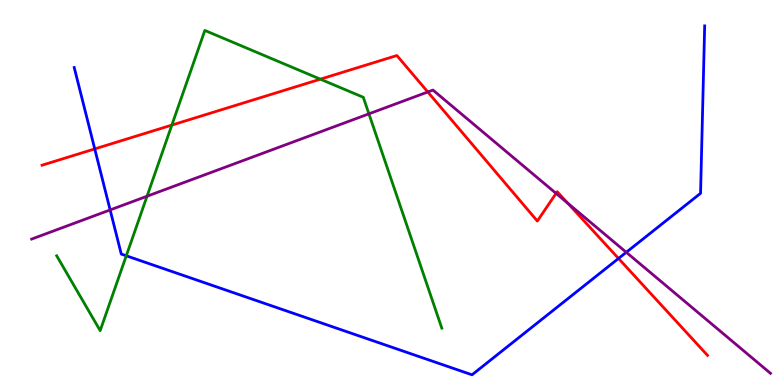[{'lines': ['blue', 'red'], 'intersections': [{'x': 1.22, 'y': 6.13}, {'x': 7.98, 'y': 3.29}]}, {'lines': ['green', 'red'], 'intersections': [{'x': 2.22, 'y': 6.75}, {'x': 4.13, 'y': 7.94}]}, {'lines': ['purple', 'red'], 'intersections': [{'x': 5.52, 'y': 7.61}, {'x': 7.18, 'y': 4.98}, {'x': 7.33, 'y': 4.72}]}, {'lines': ['blue', 'green'], 'intersections': [{'x': 1.63, 'y': 3.36}]}, {'lines': ['blue', 'purple'], 'intersections': [{'x': 1.42, 'y': 4.55}, {'x': 8.08, 'y': 3.45}]}, {'lines': ['green', 'purple'], 'intersections': [{'x': 1.9, 'y': 4.9}, {'x': 4.76, 'y': 7.04}]}]